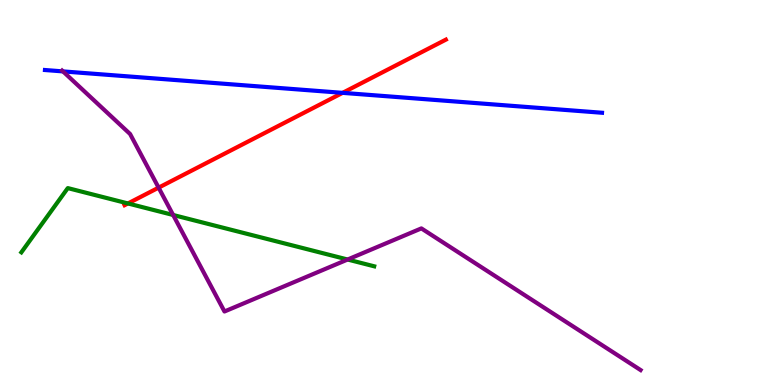[{'lines': ['blue', 'red'], 'intersections': [{'x': 4.42, 'y': 7.59}]}, {'lines': ['green', 'red'], 'intersections': [{'x': 1.65, 'y': 4.72}]}, {'lines': ['purple', 'red'], 'intersections': [{'x': 2.05, 'y': 5.13}]}, {'lines': ['blue', 'green'], 'intersections': []}, {'lines': ['blue', 'purple'], 'intersections': [{'x': 0.813, 'y': 8.15}]}, {'lines': ['green', 'purple'], 'intersections': [{'x': 2.23, 'y': 4.42}, {'x': 4.49, 'y': 3.26}]}]